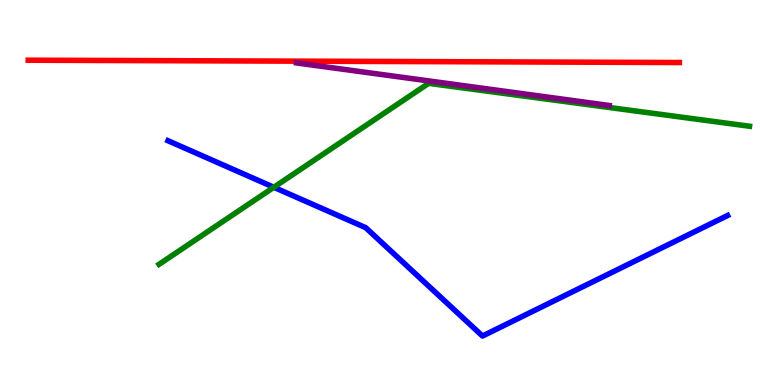[{'lines': ['blue', 'red'], 'intersections': []}, {'lines': ['green', 'red'], 'intersections': []}, {'lines': ['purple', 'red'], 'intersections': []}, {'lines': ['blue', 'green'], 'intersections': [{'x': 3.53, 'y': 5.14}]}, {'lines': ['blue', 'purple'], 'intersections': []}, {'lines': ['green', 'purple'], 'intersections': []}]